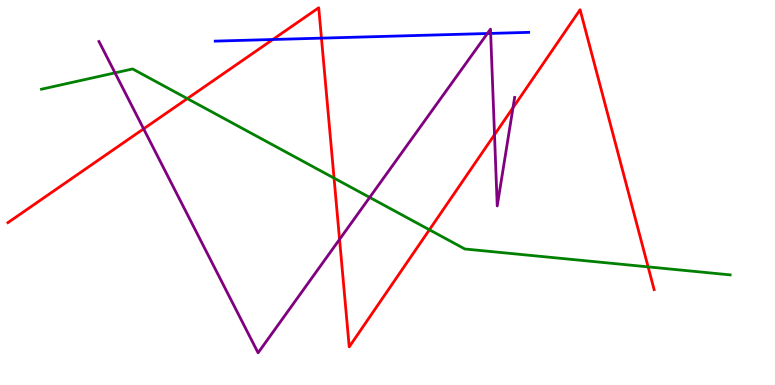[{'lines': ['blue', 'red'], 'intersections': [{'x': 3.52, 'y': 8.97}, {'x': 4.15, 'y': 9.01}]}, {'lines': ['green', 'red'], 'intersections': [{'x': 2.42, 'y': 7.44}, {'x': 4.31, 'y': 5.37}, {'x': 5.54, 'y': 4.03}, {'x': 8.36, 'y': 3.07}]}, {'lines': ['purple', 'red'], 'intersections': [{'x': 1.85, 'y': 6.65}, {'x': 4.38, 'y': 3.78}, {'x': 6.38, 'y': 6.5}, {'x': 6.62, 'y': 7.2}]}, {'lines': ['blue', 'green'], 'intersections': []}, {'lines': ['blue', 'purple'], 'intersections': [{'x': 6.29, 'y': 9.13}, {'x': 6.33, 'y': 9.13}]}, {'lines': ['green', 'purple'], 'intersections': [{'x': 1.48, 'y': 8.11}, {'x': 4.77, 'y': 4.87}]}]